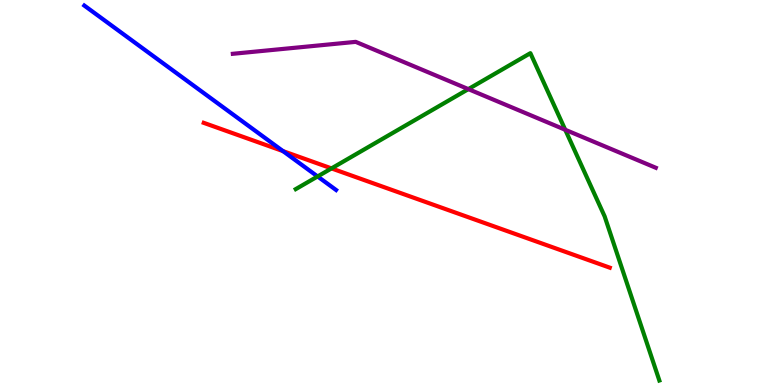[{'lines': ['blue', 'red'], 'intersections': [{'x': 3.65, 'y': 6.07}]}, {'lines': ['green', 'red'], 'intersections': [{'x': 4.28, 'y': 5.63}]}, {'lines': ['purple', 'red'], 'intersections': []}, {'lines': ['blue', 'green'], 'intersections': [{'x': 4.1, 'y': 5.42}]}, {'lines': ['blue', 'purple'], 'intersections': []}, {'lines': ['green', 'purple'], 'intersections': [{'x': 6.04, 'y': 7.69}, {'x': 7.29, 'y': 6.63}]}]